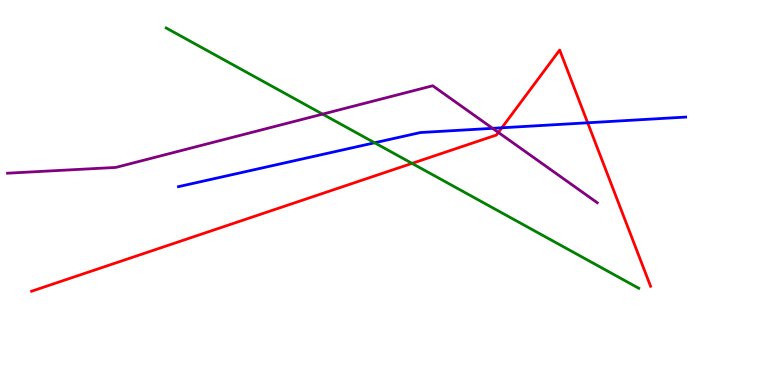[{'lines': ['blue', 'red'], 'intersections': [{'x': 6.48, 'y': 6.68}, {'x': 7.58, 'y': 6.81}]}, {'lines': ['green', 'red'], 'intersections': [{'x': 5.32, 'y': 5.76}]}, {'lines': ['purple', 'red'], 'intersections': [{'x': 6.43, 'y': 6.56}]}, {'lines': ['blue', 'green'], 'intersections': [{'x': 4.83, 'y': 6.29}]}, {'lines': ['blue', 'purple'], 'intersections': [{'x': 6.36, 'y': 6.67}]}, {'lines': ['green', 'purple'], 'intersections': [{'x': 4.16, 'y': 7.04}]}]